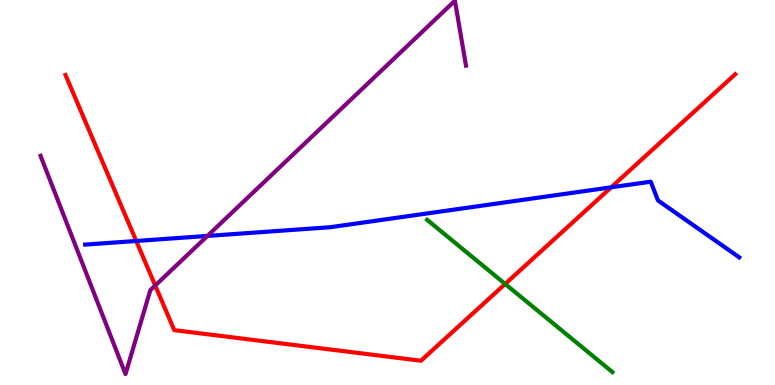[{'lines': ['blue', 'red'], 'intersections': [{'x': 1.76, 'y': 3.74}, {'x': 7.89, 'y': 5.13}]}, {'lines': ['green', 'red'], 'intersections': [{'x': 6.52, 'y': 2.62}]}, {'lines': ['purple', 'red'], 'intersections': [{'x': 2.0, 'y': 2.58}]}, {'lines': ['blue', 'green'], 'intersections': []}, {'lines': ['blue', 'purple'], 'intersections': [{'x': 2.68, 'y': 3.87}]}, {'lines': ['green', 'purple'], 'intersections': []}]